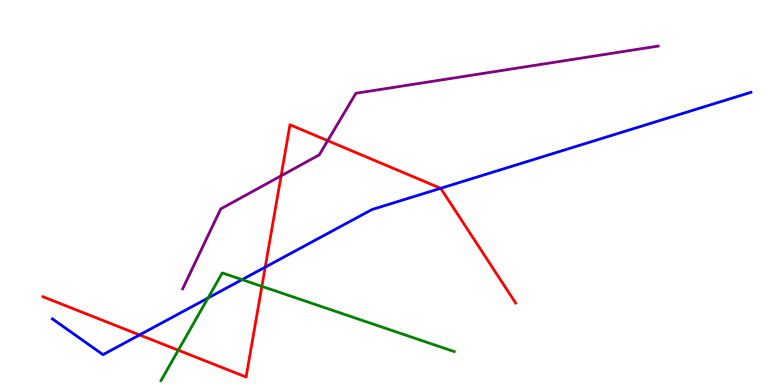[{'lines': ['blue', 'red'], 'intersections': [{'x': 1.8, 'y': 1.3}, {'x': 3.42, 'y': 3.06}, {'x': 5.69, 'y': 5.11}]}, {'lines': ['green', 'red'], 'intersections': [{'x': 2.3, 'y': 0.903}, {'x': 3.38, 'y': 2.56}]}, {'lines': ['purple', 'red'], 'intersections': [{'x': 3.63, 'y': 5.43}, {'x': 4.23, 'y': 6.35}]}, {'lines': ['blue', 'green'], 'intersections': [{'x': 2.68, 'y': 2.26}, {'x': 3.12, 'y': 2.74}]}, {'lines': ['blue', 'purple'], 'intersections': []}, {'lines': ['green', 'purple'], 'intersections': []}]